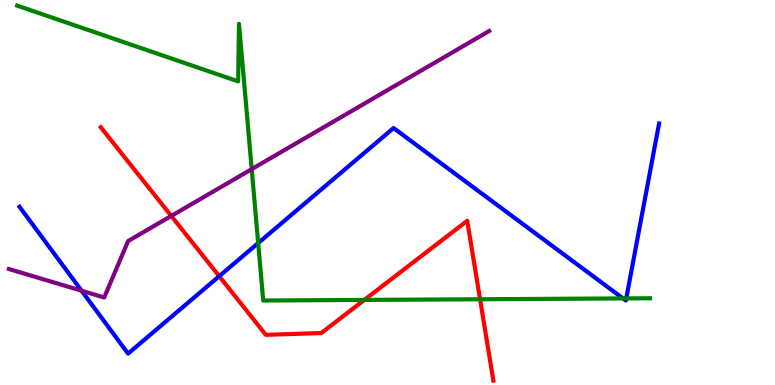[{'lines': ['blue', 'red'], 'intersections': [{'x': 2.83, 'y': 2.83}]}, {'lines': ['green', 'red'], 'intersections': [{'x': 4.7, 'y': 2.21}, {'x': 6.19, 'y': 2.23}]}, {'lines': ['purple', 'red'], 'intersections': [{'x': 2.21, 'y': 4.39}]}, {'lines': ['blue', 'green'], 'intersections': [{'x': 3.33, 'y': 3.69}, {'x': 8.04, 'y': 2.25}, {'x': 8.08, 'y': 2.25}]}, {'lines': ['blue', 'purple'], 'intersections': [{'x': 1.05, 'y': 2.45}]}, {'lines': ['green', 'purple'], 'intersections': [{'x': 3.25, 'y': 5.61}]}]